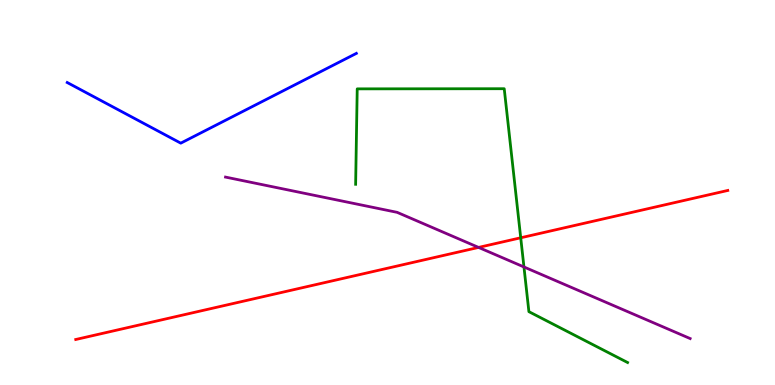[{'lines': ['blue', 'red'], 'intersections': []}, {'lines': ['green', 'red'], 'intersections': [{'x': 6.72, 'y': 3.82}]}, {'lines': ['purple', 'red'], 'intersections': [{'x': 6.18, 'y': 3.57}]}, {'lines': ['blue', 'green'], 'intersections': []}, {'lines': ['blue', 'purple'], 'intersections': []}, {'lines': ['green', 'purple'], 'intersections': [{'x': 6.76, 'y': 3.07}]}]